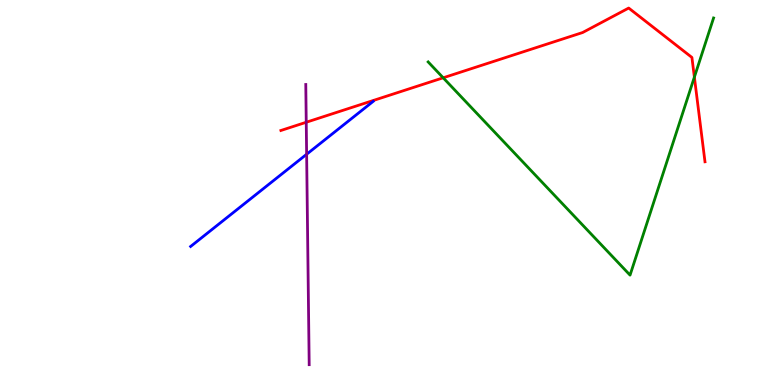[{'lines': ['blue', 'red'], 'intersections': []}, {'lines': ['green', 'red'], 'intersections': [{'x': 5.72, 'y': 7.98}, {'x': 8.96, 'y': 8.0}]}, {'lines': ['purple', 'red'], 'intersections': [{'x': 3.95, 'y': 6.82}]}, {'lines': ['blue', 'green'], 'intersections': []}, {'lines': ['blue', 'purple'], 'intersections': [{'x': 3.96, 'y': 5.99}]}, {'lines': ['green', 'purple'], 'intersections': []}]